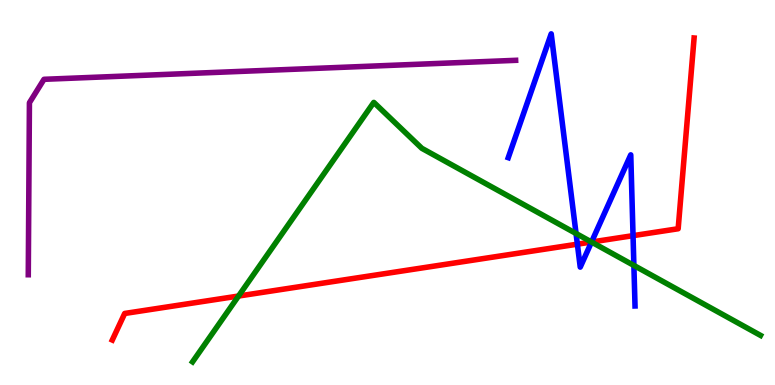[{'lines': ['blue', 'red'], 'intersections': [{'x': 7.45, 'y': 3.66}, {'x': 7.63, 'y': 3.71}, {'x': 8.17, 'y': 3.88}]}, {'lines': ['green', 'red'], 'intersections': [{'x': 3.08, 'y': 2.31}, {'x': 7.63, 'y': 3.71}]}, {'lines': ['purple', 'red'], 'intersections': []}, {'lines': ['blue', 'green'], 'intersections': [{'x': 7.43, 'y': 3.94}, {'x': 7.63, 'y': 3.71}, {'x': 8.18, 'y': 3.11}]}, {'lines': ['blue', 'purple'], 'intersections': []}, {'lines': ['green', 'purple'], 'intersections': []}]